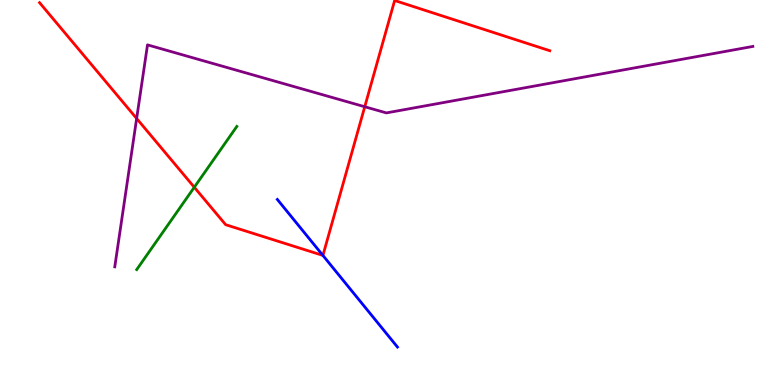[{'lines': ['blue', 'red'], 'intersections': [{'x': 4.17, 'y': 3.37}]}, {'lines': ['green', 'red'], 'intersections': [{'x': 2.51, 'y': 5.14}]}, {'lines': ['purple', 'red'], 'intersections': [{'x': 1.76, 'y': 6.92}, {'x': 4.71, 'y': 7.23}]}, {'lines': ['blue', 'green'], 'intersections': []}, {'lines': ['blue', 'purple'], 'intersections': []}, {'lines': ['green', 'purple'], 'intersections': []}]